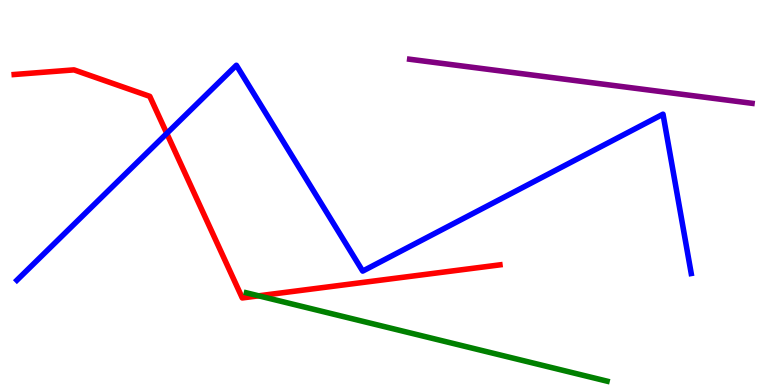[{'lines': ['blue', 'red'], 'intersections': [{'x': 2.15, 'y': 6.53}]}, {'lines': ['green', 'red'], 'intersections': [{'x': 3.34, 'y': 2.32}]}, {'lines': ['purple', 'red'], 'intersections': []}, {'lines': ['blue', 'green'], 'intersections': []}, {'lines': ['blue', 'purple'], 'intersections': []}, {'lines': ['green', 'purple'], 'intersections': []}]